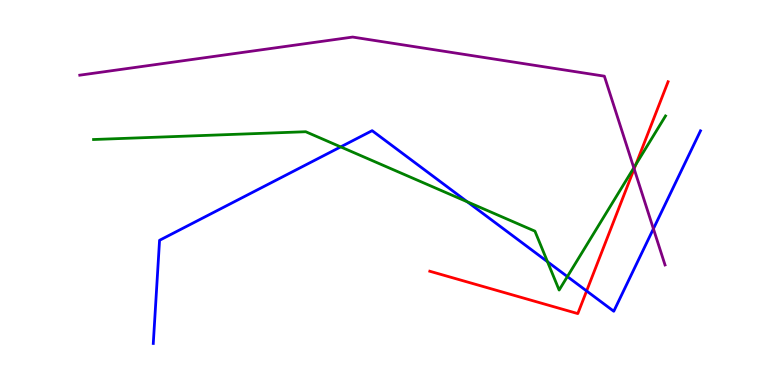[{'lines': ['blue', 'red'], 'intersections': [{'x': 7.57, 'y': 2.44}]}, {'lines': ['green', 'red'], 'intersections': [{'x': 8.2, 'y': 5.73}]}, {'lines': ['purple', 'red'], 'intersections': [{'x': 8.18, 'y': 5.61}]}, {'lines': ['blue', 'green'], 'intersections': [{'x': 4.4, 'y': 6.18}, {'x': 6.03, 'y': 4.76}, {'x': 7.06, 'y': 3.2}, {'x': 7.32, 'y': 2.82}]}, {'lines': ['blue', 'purple'], 'intersections': [{'x': 8.43, 'y': 4.06}]}, {'lines': ['green', 'purple'], 'intersections': [{'x': 8.18, 'y': 5.64}]}]